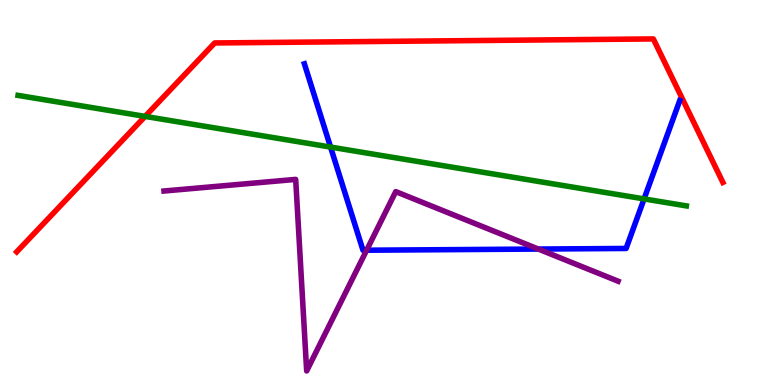[{'lines': ['blue', 'red'], 'intersections': []}, {'lines': ['green', 'red'], 'intersections': [{'x': 1.87, 'y': 6.98}]}, {'lines': ['purple', 'red'], 'intersections': []}, {'lines': ['blue', 'green'], 'intersections': [{'x': 4.27, 'y': 6.18}, {'x': 8.31, 'y': 4.83}]}, {'lines': ['blue', 'purple'], 'intersections': [{'x': 4.73, 'y': 3.5}, {'x': 6.95, 'y': 3.53}]}, {'lines': ['green', 'purple'], 'intersections': []}]